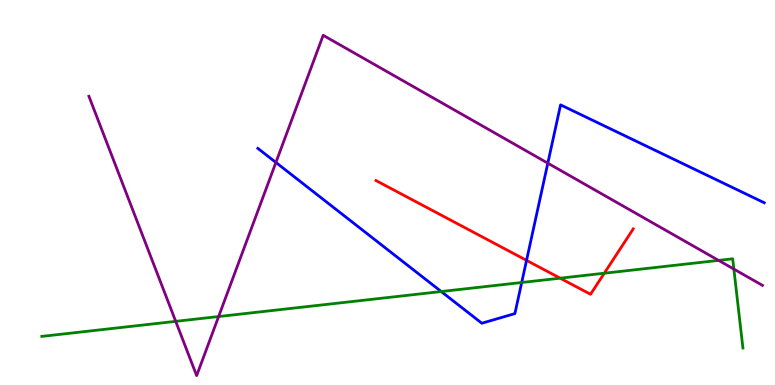[{'lines': ['blue', 'red'], 'intersections': [{'x': 6.79, 'y': 3.24}]}, {'lines': ['green', 'red'], 'intersections': [{'x': 7.23, 'y': 2.77}, {'x': 7.8, 'y': 2.9}]}, {'lines': ['purple', 'red'], 'intersections': []}, {'lines': ['blue', 'green'], 'intersections': [{'x': 5.69, 'y': 2.43}, {'x': 6.73, 'y': 2.66}]}, {'lines': ['blue', 'purple'], 'intersections': [{'x': 3.56, 'y': 5.78}, {'x': 7.07, 'y': 5.76}]}, {'lines': ['green', 'purple'], 'intersections': [{'x': 2.27, 'y': 1.65}, {'x': 2.82, 'y': 1.78}, {'x': 9.27, 'y': 3.24}, {'x': 9.47, 'y': 3.01}]}]